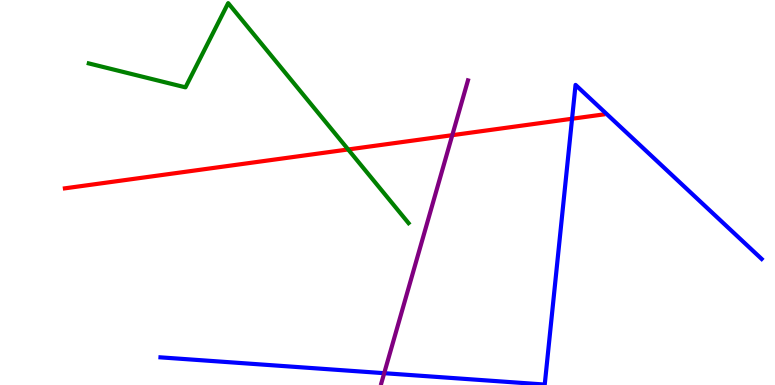[{'lines': ['blue', 'red'], 'intersections': [{'x': 7.38, 'y': 6.92}]}, {'lines': ['green', 'red'], 'intersections': [{'x': 4.49, 'y': 6.12}]}, {'lines': ['purple', 'red'], 'intersections': [{'x': 5.84, 'y': 6.49}]}, {'lines': ['blue', 'green'], 'intersections': []}, {'lines': ['blue', 'purple'], 'intersections': [{'x': 4.96, 'y': 0.307}]}, {'lines': ['green', 'purple'], 'intersections': []}]